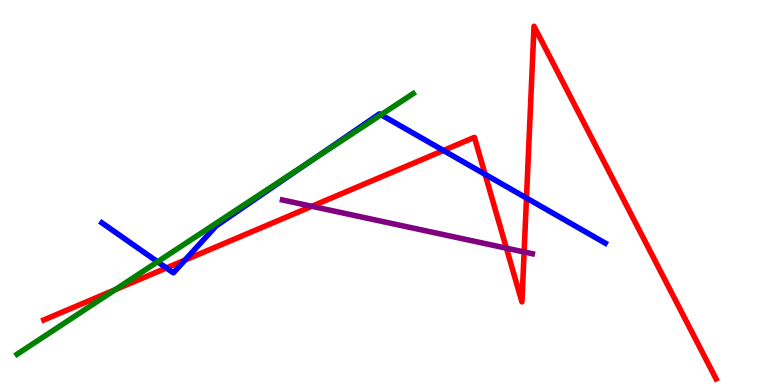[{'lines': ['blue', 'red'], 'intersections': [{'x': 2.15, 'y': 3.04}, {'x': 2.39, 'y': 3.24}, {'x': 5.72, 'y': 6.09}, {'x': 6.26, 'y': 5.47}, {'x': 6.79, 'y': 4.86}]}, {'lines': ['green', 'red'], 'intersections': [{'x': 1.49, 'y': 2.48}]}, {'lines': ['purple', 'red'], 'intersections': [{'x': 4.02, 'y': 4.64}, {'x': 6.53, 'y': 3.55}, {'x': 6.76, 'y': 3.46}]}, {'lines': ['blue', 'green'], 'intersections': [{'x': 2.03, 'y': 3.2}, {'x': 4.0, 'y': 5.81}, {'x': 4.92, 'y': 7.02}]}, {'lines': ['blue', 'purple'], 'intersections': []}, {'lines': ['green', 'purple'], 'intersections': []}]